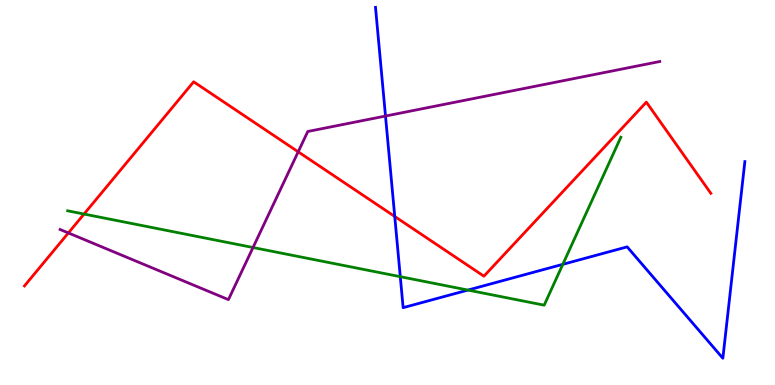[{'lines': ['blue', 'red'], 'intersections': [{'x': 5.09, 'y': 4.38}]}, {'lines': ['green', 'red'], 'intersections': [{'x': 1.08, 'y': 4.44}]}, {'lines': ['purple', 'red'], 'intersections': [{'x': 0.882, 'y': 3.95}, {'x': 3.85, 'y': 6.06}]}, {'lines': ['blue', 'green'], 'intersections': [{'x': 5.16, 'y': 2.81}, {'x': 6.04, 'y': 2.47}, {'x': 7.26, 'y': 3.13}]}, {'lines': ['blue', 'purple'], 'intersections': [{'x': 4.97, 'y': 6.99}]}, {'lines': ['green', 'purple'], 'intersections': [{'x': 3.26, 'y': 3.57}]}]